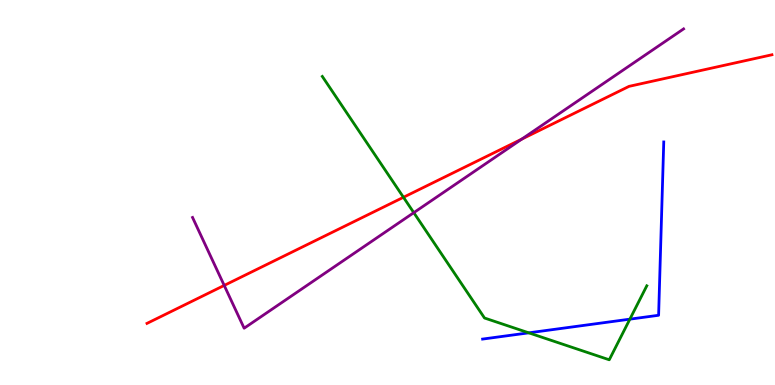[{'lines': ['blue', 'red'], 'intersections': []}, {'lines': ['green', 'red'], 'intersections': [{'x': 5.21, 'y': 4.88}]}, {'lines': ['purple', 'red'], 'intersections': [{'x': 2.89, 'y': 2.59}, {'x': 6.73, 'y': 6.39}]}, {'lines': ['blue', 'green'], 'intersections': [{'x': 6.82, 'y': 1.35}, {'x': 8.13, 'y': 1.71}]}, {'lines': ['blue', 'purple'], 'intersections': []}, {'lines': ['green', 'purple'], 'intersections': [{'x': 5.34, 'y': 4.48}]}]